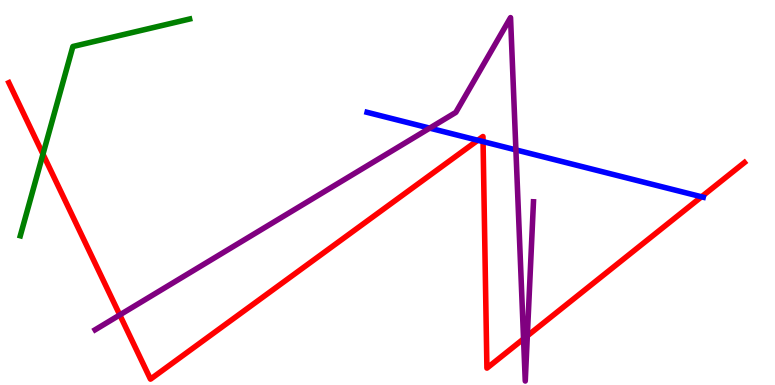[{'lines': ['blue', 'red'], 'intersections': [{'x': 6.17, 'y': 6.36}, {'x': 6.23, 'y': 6.32}, {'x': 9.05, 'y': 4.89}]}, {'lines': ['green', 'red'], 'intersections': [{'x': 0.555, 'y': 6.0}]}, {'lines': ['purple', 'red'], 'intersections': [{'x': 1.55, 'y': 1.82}, {'x': 6.76, 'y': 1.2}, {'x': 6.8, 'y': 1.28}]}, {'lines': ['blue', 'green'], 'intersections': []}, {'lines': ['blue', 'purple'], 'intersections': [{'x': 5.54, 'y': 6.67}, {'x': 6.66, 'y': 6.11}]}, {'lines': ['green', 'purple'], 'intersections': []}]